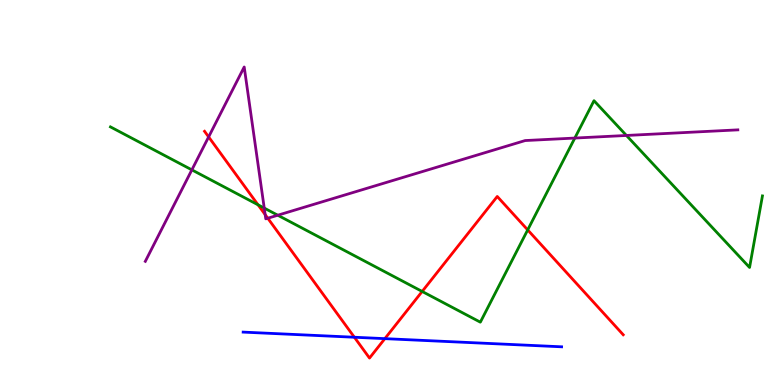[{'lines': ['blue', 'red'], 'intersections': [{'x': 4.57, 'y': 1.24}, {'x': 4.97, 'y': 1.2}]}, {'lines': ['green', 'red'], 'intersections': [{'x': 3.33, 'y': 4.68}, {'x': 5.45, 'y': 2.43}, {'x': 6.81, 'y': 4.03}]}, {'lines': ['purple', 'red'], 'intersections': [{'x': 2.69, 'y': 6.44}, {'x': 3.42, 'y': 4.43}, {'x': 3.46, 'y': 4.33}]}, {'lines': ['blue', 'green'], 'intersections': []}, {'lines': ['blue', 'purple'], 'intersections': []}, {'lines': ['green', 'purple'], 'intersections': [{'x': 2.48, 'y': 5.59}, {'x': 3.41, 'y': 4.6}, {'x': 3.58, 'y': 4.41}, {'x': 7.42, 'y': 6.41}, {'x': 8.08, 'y': 6.48}]}]